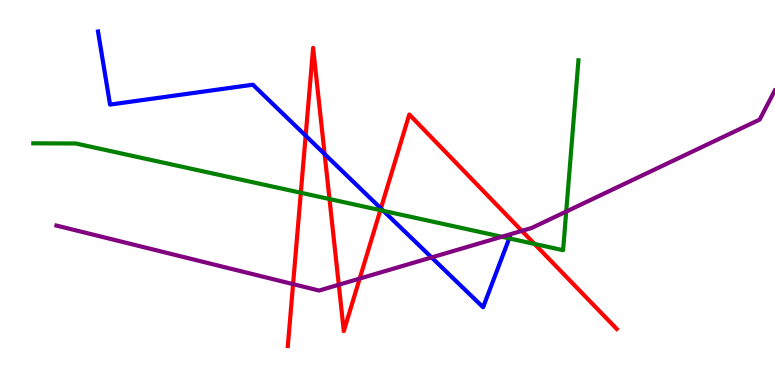[{'lines': ['blue', 'red'], 'intersections': [{'x': 3.94, 'y': 6.48}, {'x': 4.19, 'y': 6.0}, {'x': 4.91, 'y': 4.59}]}, {'lines': ['green', 'red'], 'intersections': [{'x': 3.88, 'y': 4.99}, {'x': 4.25, 'y': 4.83}, {'x': 4.91, 'y': 4.54}, {'x': 6.9, 'y': 3.66}]}, {'lines': ['purple', 'red'], 'intersections': [{'x': 3.78, 'y': 2.62}, {'x': 4.37, 'y': 2.6}, {'x': 4.64, 'y': 2.76}, {'x': 6.73, 'y': 4.0}]}, {'lines': ['blue', 'green'], 'intersections': [{'x': 4.95, 'y': 4.52}, {'x': 6.57, 'y': 3.81}]}, {'lines': ['blue', 'purple'], 'intersections': [{'x': 5.57, 'y': 3.31}]}, {'lines': ['green', 'purple'], 'intersections': [{'x': 6.47, 'y': 3.85}, {'x': 7.31, 'y': 4.51}]}]